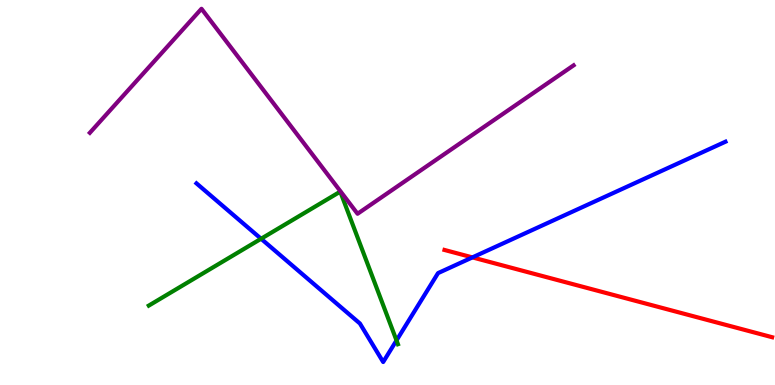[{'lines': ['blue', 'red'], 'intersections': [{'x': 6.1, 'y': 3.31}]}, {'lines': ['green', 'red'], 'intersections': []}, {'lines': ['purple', 'red'], 'intersections': []}, {'lines': ['blue', 'green'], 'intersections': [{'x': 3.37, 'y': 3.8}, {'x': 5.12, 'y': 1.16}]}, {'lines': ['blue', 'purple'], 'intersections': []}, {'lines': ['green', 'purple'], 'intersections': []}]